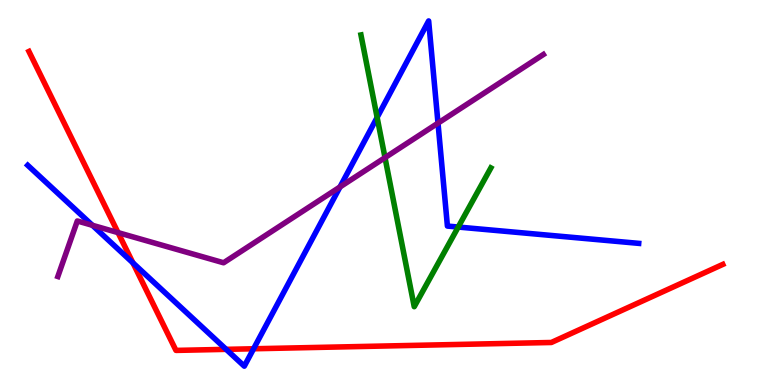[{'lines': ['blue', 'red'], 'intersections': [{'x': 1.71, 'y': 3.17}, {'x': 2.92, 'y': 0.926}, {'x': 3.27, 'y': 0.941}]}, {'lines': ['green', 'red'], 'intersections': []}, {'lines': ['purple', 'red'], 'intersections': [{'x': 1.52, 'y': 3.96}]}, {'lines': ['blue', 'green'], 'intersections': [{'x': 4.87, 'y': 6.95}, {'x': 5.91, 'y': 4.1}]}, {'lines': ['blue', 'purple'], 'intersections': [{'x': 1.19, 'y': 4.15}, {'x': 4.39, 'y': 5.14}, {'x': 5.65, 'y': 6.8}]}, {'lines': ['green', 'purple'], 'intersections': [{'x': 4.97, 'y': 5.91}]}]